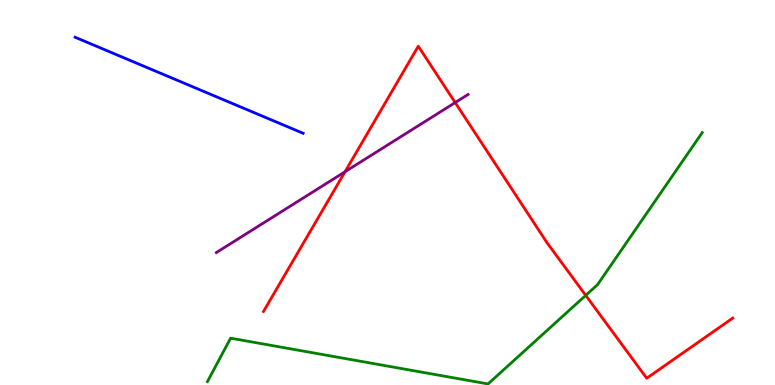[{'lines': ['blue', 'red'], 'intersections': []}, {'lines': ['green', 'red'], 'intersections': [{'x': 7.56, 'y': 2.33}]}, {'lines': ['purple', 'red'], 'intersections': [{'x': 4.45, 'y': 5.54}, {'x': 5.87, 'y': 7.34}]}, {'lines': ['blue', 'green'], 'intersections': []}, {'lines': ['blue', 'purple'], 'intersections': []}, {'lines': ['green', 'purple'], 'intersections': []}]